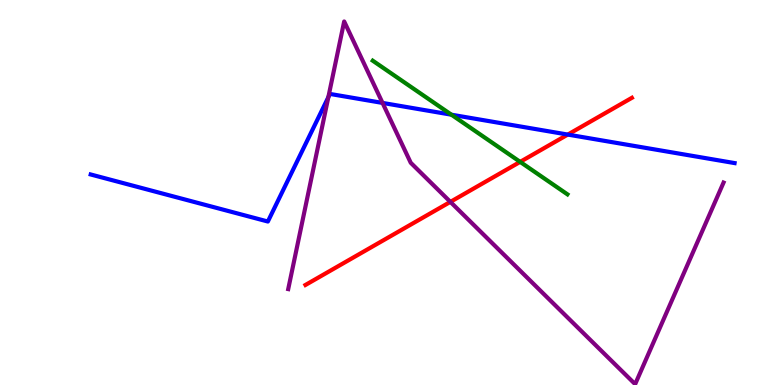[{'lines': ['blue', 'red'], 'intersections': [{'x': 7.33, 'y': 6.5}]}, {'lines': ['green', 'red'], 'intersections': [{'x': 6.71, 'y': 5.8}]}, {'lines': ['purple', 'red'], 'intersections': [{'x': 5.81, 'y': 4.76}]}, {'lines': ['blue', 'green'], 'intersections': [{'x': 5.82, 'y': 7.02}]}, {'lines': ['blue', 'purple'], 'intersections': [{'x': 4.24, 'y': 7.48}, {'x': 4.94, 'y': 7.33}]}, {'lines': ['green', 'purple'], 'intersections': []}]